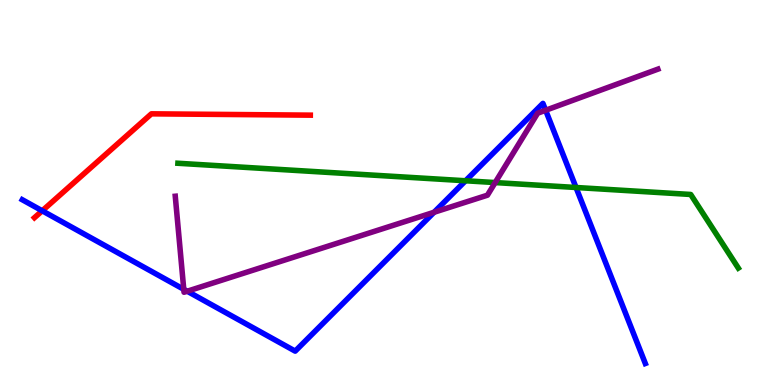[{'lines': ['blue', 'red'], 'intersections': [{'x': 0.545, 'y': 4.52}]}, {'lines': ['green', 'red'], 'intersections': []}, {'lines': ['purple', 'red'], 'intersections': []}, {'lines': ['blue', 'green'], 'intersections': [{'x': 6.01, 'y': 5.3}, {'x': 7.43, 'y': 5.13}]}, {'lines': ['blue', 'purple'], 'intersections': [{'x': 2.37, 'y': 2.49}, {'x': 2.42, 'y': 2.44}, {'x': 5.6, 'y': 4.49}, {'x': 7.04, 'y': 7.14}]}, {'lines': ['green', 'purple'], 'intersections': [{'x': 6.39, 'y': 5.26}]}]